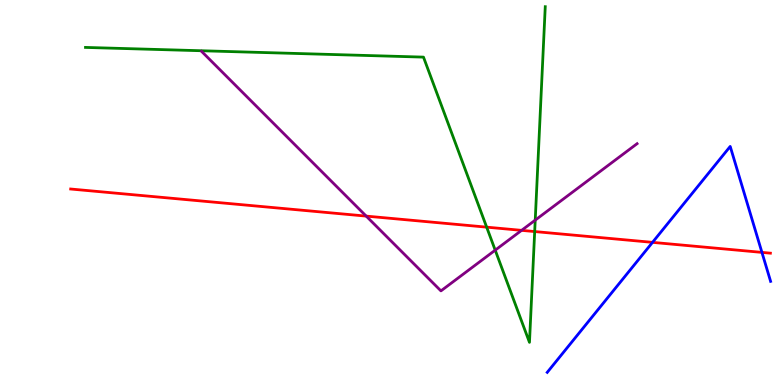[{'lines': ['blue', 'red'], 'intersections': [{'x': 8.42, 'y': 3.7}, {'x': 9.83, 'y': 3.44}]}, {'lines': ['green', 'red'], 'intersections': [{'x': 6.28, 'y': 4.1}, {'x': 6.9, 'y': 3.99}]}, {'lines': ['purple', 'red'], 'intersections': [{'x': 4.73, 'y': 4.39}, {'x': 6.73, 'y': 4.02}]}, {'lines': ['blue', 'green'], 'intersections': []}, {'lines': ['blue', 'purple'], 'intersections': []}, {'lines': ['green', 'purple'], 'intersections': [{'x': 6.39, 'y': 3.5}, {'x': 6.91, 'y': 4.28}]}]